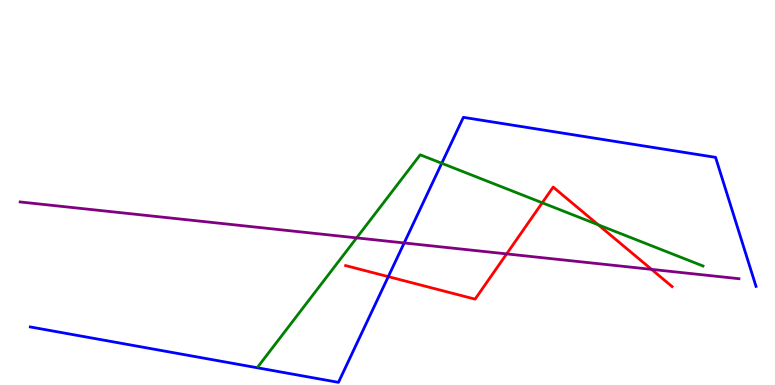[{'lines': ['blue', 'red'], 'intersections': [{'x': 5.01, 'y': 2.81}]}, {'lines': ['green', 'red'], 'intersections': [{'x': 7.0, 'y': 4.73}, {'x': 7.72, 'y': 4.16}]}, {'lines': ['purple', 'red'], 'intersections': [{'x': 6.54, 'y': 3.41}, {'x': 8.41, 'y': 3.0}]}, {'lines': ['blue', 'green'], 'intersections': [{'x': 5.7, 'y': 5.76}]}, {'lines': ['blue', 'purple'], 'intersections': [{'x': 5.22, 'y': 3.69}]}, {'lines': ['green', 'purple'], 'intersections': [{'x': 4.6, 'y': 3.82}]}]